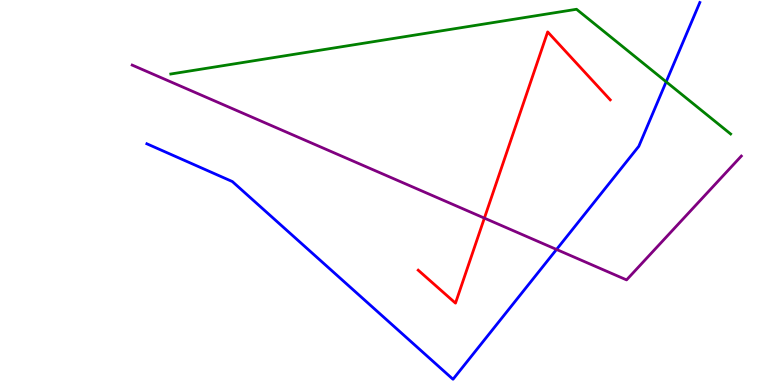[{'lines': ['blue', 'red'], 'intersections': []}, {'lines': ['green', 'red'], 'intersections': []}, {'lines': ['purple', 'red'], 'intersections': [{'x': 6.25, 'y': 4.33}]}, {'lines': ['blue', 'green'], 'intersections': [{'x': 8.6, 'y': 7.88}]}, {'lines': ['blue', 'purple'], 'intersections': [{'x': 7.18, 'y': 3.52}]}, {'lines': ['green', 'purple'], 'intersections': []}]